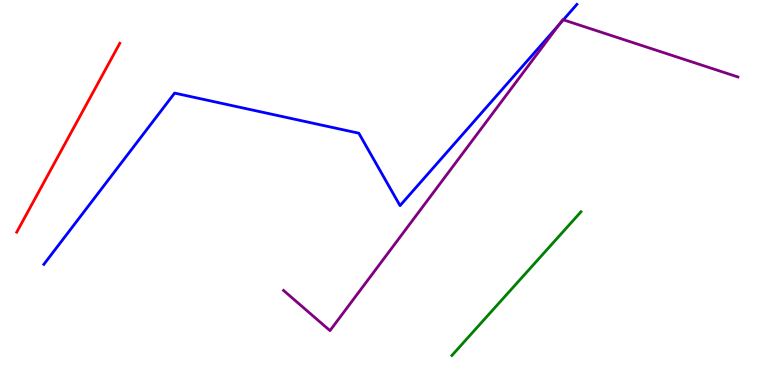[{'lines': ['blue', 'red'], 'intersections': []}, {'lines': ['green', 'red'], 'intersections': []}, {'lines': ['purple', 'red'], 'intersections': []}, {'lines': ['blue', 'green'], 'intersections': []}, {'lines': ['blue', 'purple'], 'intersections': [{'x': 7.21, 'y': 9.36}, {'x': 7.27, 'y': 9.49}]}, {'lines': ['green', 'purple'], 'intersections': []}]